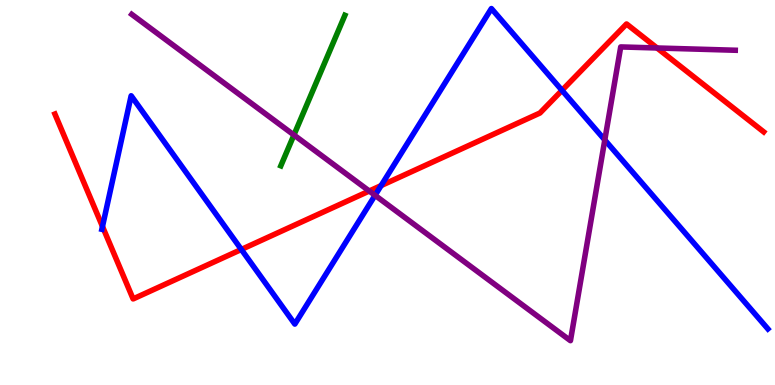[{'lines': ['blue', 'red'], 'intersections': [{'x': 1.32, 'y': 4.12}, {'x': 3.11, 'y': 3.52}, {'x': 4.92, 'y': 5.18}, {'x': 7.25, 'y': 7.65}]}, {'lines': ['green', 'red'], 'intersections': []}, {'lines': ['purple', 'red'], 'intersections': [{'x': 4.76, 'y': 5.04}, {'x': 8.48, 'y': 8.75}]}, {'lines': ['blue', 'green'], 'intersections': []}, {'lines': ['blue', 'purple'], 'intersections': [{'x': 4.84, 'y': 4.93}, {'x': 7.8, 'y': 6.36}]}, {'lines': ['green', 'purple'], 'intersections': [{'x': 3.79, 'y': 6.49}]}]